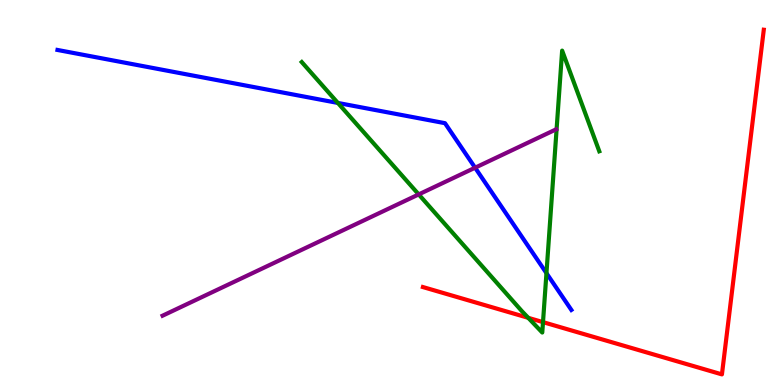[{'lines': ['blue', 'red'], 'intersections': []}, {'lines': ['green', 'red'], 'intersections': [{'x': 6.82, 'y': 1.74}, {'x': 7.01, 'y': 1.63}]}, {'lines': ['purple', 'red'], 'intersections': []}, {'lines': ['blue', 'green'], 'intersections': [{'x': 4.36, 'y': 7.33}, {'x': 7.05, 'y': 2.91}]}, {'lines': ['blue', 'purple'], 'intersections': [{'x': 6.13, 'y': 5.64}]}, {'lines': ['green', 'purple'], 'intersections': [{'x': 5.4, 'y': 4.95}]}]